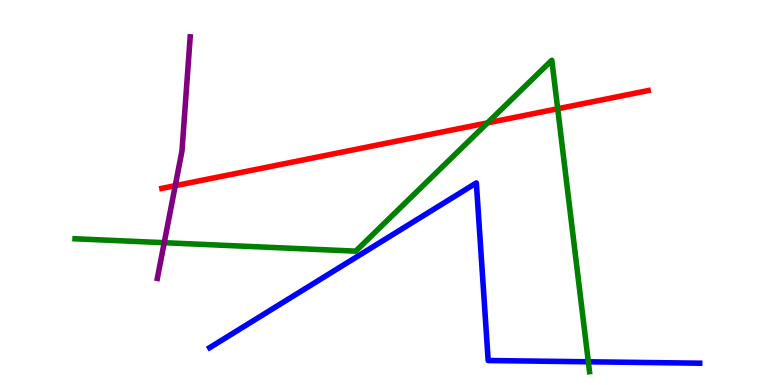[{'lines': ['blue', 'red'], 'intersections': []}, {'lines': ['green', 'red'], 'intersections': [{'x': 6.29, 'y': 6.81}, {'x': 7.2, 'y': 7.17}]}, {'lines': ['purple', 'red'], 'intersections': [{'x': 2.26, 'y': 5.18}]}, {'lines': ['blue', 'green'], 'intersections': [{'x': 7.59, 'y': 0.603}]}, {'lines': ['blue', 'purple'], 'intersections': []}, {'lines': ['green', 'purple'], 'intersections': [{'x': 2.12, 'y': 3.7}]}]